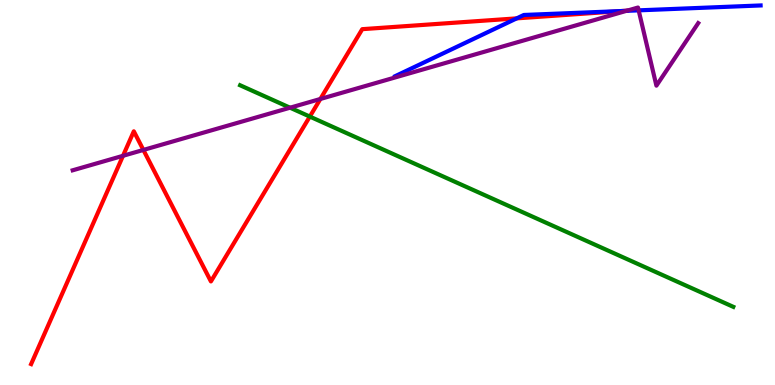[{'lines': ['blue', 'red'], 'intersections': [{'x': 6.67, 'y': 9.52}, {'x': 8.01, 'y': 9.71}]}, {'lines': ['green', 'red'], 'intersections': [{'x': 4.0, 'y': 6.97}]}, {'lines': ['purple', 'red'], 'intersections': [{'x': 1.59, 'y': 5.95}, {'x': 1.85, 'y': 6.11}, {'x': 4.13, 'y': 7.43}]}, {'lines': ['blue', 'green'], 'intersections': []}, {'lines': ['blue', 'purple'], 'intersections': [{'x': 8.08, 'y': 9.72}, {'x': 8.24, 'y': 9.73}]}, {'lines': ['green', 'purple'], 'intersections': [{'x': 3.74, 'y': 7.2}]}]